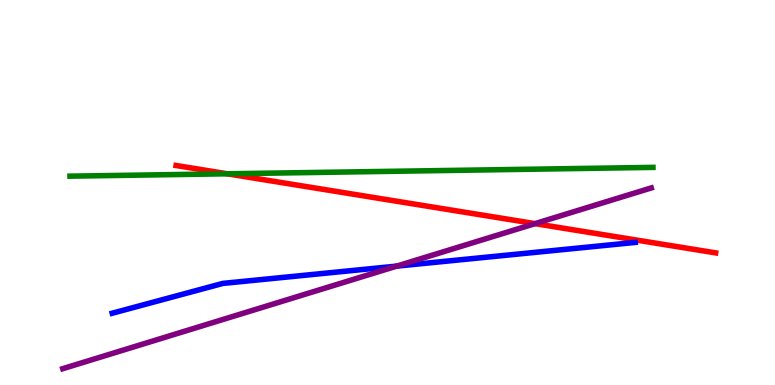[{'lines': ['blue', 'red'], 'intersections': []}, {'lines': ['green', 'red'], 'intersections': [{'x': 2.93, 'y': 5.49}]}, {'lines': ['purple', 'red'], 'intersections': [{'x': 6.9, 'y': 4.19}]}, {'lines': ['blue', 'green'], 'intersections': []}, {'lines': ['blue', 'purple'], 'intersections': [{'x': 5.12, 'y': 3.09}]}, {'lines': ['green', 'purple'], 'intersections': []}]